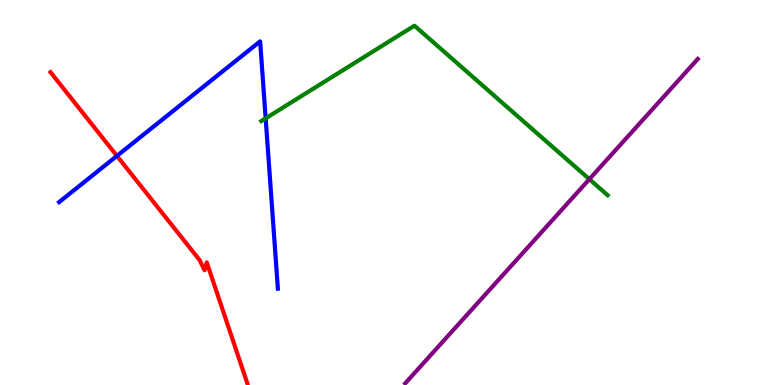[{'lines': ['blue', 'red'], 'intersections': [{'x': 1.51, 'y': 5.95}]}, {'lines': ['green', 'red'], 'intersections': []}, {'lines': ['purple', 'red'], 'intersections': []}, {'lines': ['blue', 'green'], 'intersections': [{'x': 3.43, 'y': 6.93}]}, {'lines': ['blue', 'purple'], 'intersections': []}, {'lines': ['green', 'purple'], 'intersections': [{'x': 7.6, 'y': 5.35}]}]